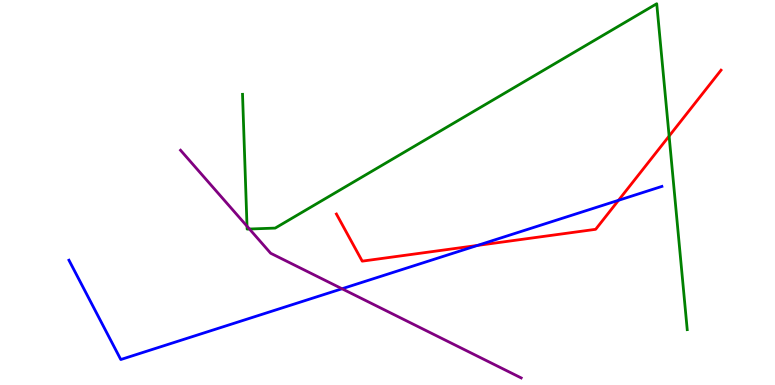[{'lines': ['blue', 'red'], 'intersections': [{'x': 6.16, 'y': 3.62}, {'x': 7.98, 'y': 4.8}]}, {'lines': ['green', 'red'], 'intersections': [{'x': 8.63, 'y': 6.47}]}, {'lines': ['purple', 'red'], 'intersections': []}, {'lines': ['blue', 'green'], 'intersections': []}, {'lines': ['blue', 'purple'], 'intersections': [{'x': 4.41, 'y': 2.5}]}, {'lines': ['green', 'purple'], 'intersections': [{'x': 3.19, 'y': 4.12}, {'x': 3.22, 'y': 4.05}]}]